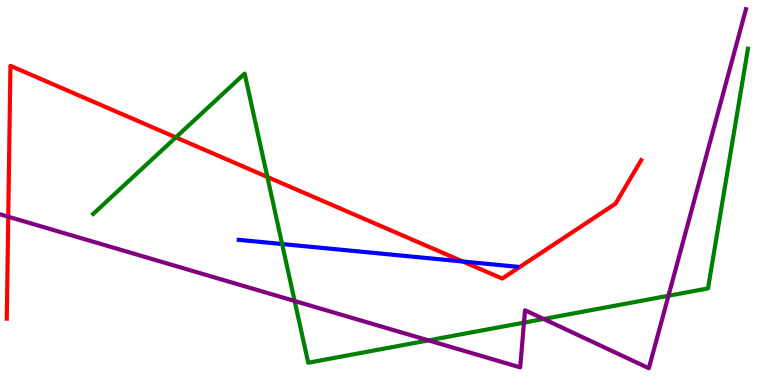[{'lines': ['blue', 'red'], 'intersections': [{'x': 5.97, 'y': 3.21}]}, {'lines': ['green', 'red'], 'intersections': [{'x': 2.27, 'y': 6.43}, {'x': 3.45, 'y': 5.4}]}, {'lines': ['purple', 'red'], 'intersections': [{'x': 0.106, 'y': 4.37}]}, {'lines': ['blue', 'green'], 'intersections': [{'x': 3.64, 'y': 3.66}]}, {'lines': ['blue', 'purple'], 'intersections': []}, {'lines': ['green', 'purple'], 'intersections': [{'x': 3.8, 'y': 2.18}, {'x': 5.53, 'y': 1.16}, {'x': 6.76, 'y': 1.62}, {'x': 7.01, 'y': 1.72}, {'x': 8.63, 'y': 2.32}]}]